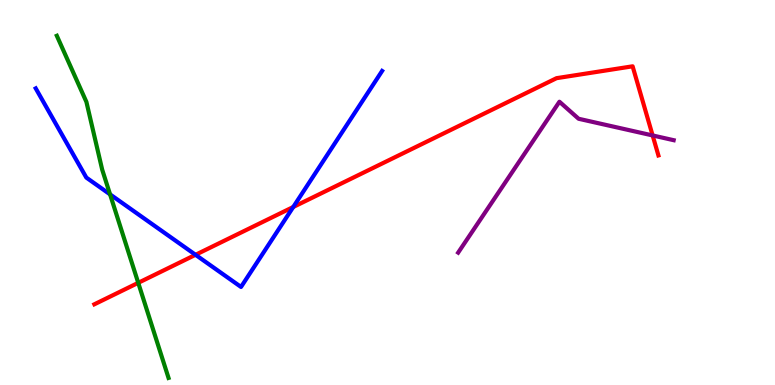[{'lines': ['blue', 'red'], 'intersections': [{'x': 2.52, 'y': 3.38}, {'x': 3.78, 'y': 4.62}]}, {'lines': ['green', 'red'], 'intersections': [{'x': 1.78, 'y': 2.65}]}, {'lines': ['purple', 'red'], 'intersections': [{'x': 8.42, 'y': 6.48}]}, {'lines': ['blue', 'green'], 'intersections': [{'x': 1.42, 'y': 4.95}]}, {'lines': ['blue', 'purple'], 'intersections': []}, {'lines': ['green', 'purple'], 'intersections': []}]